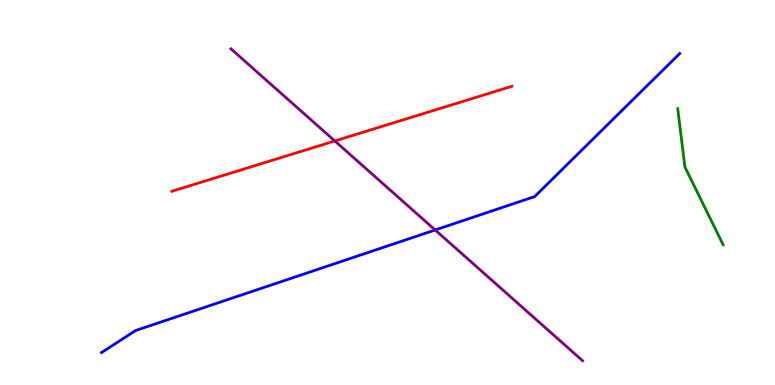[{'lines': ['blue', 'red'], 'intersections': []}, {'lines': ['green', 'red'], 'intersections': []}, {'lines': ['purple', 'red'], 'intersections': [{'x': 4.32, 'y': 6.34}]}, {'lines': ['blue', 'green'], 'intersections': []}, {'lines': ['blue', 'purple'], 'intersections': [{'x': 5.62, 'y': 4.03}]}, {'lines': ['green', 'purple'], 'intersections': []}]